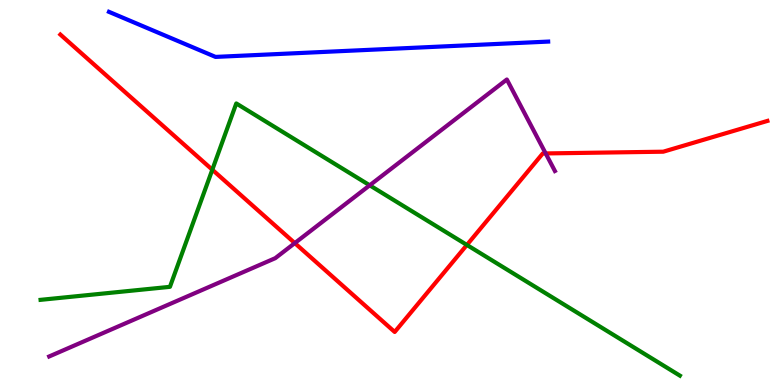[{'lines': ['blue', 'red'], 'intersections': []}, {'lines': ['green', 'red'], 'intersections': [{'x': 2.74, 'y': 5.59}, {'x': 6.02, 'y': 3.64}]}, {'lines': ['purple', 'red'], 'intersections': [{'x': 3.8, 'y': 3.69}, {'x': 7.04, 'y': 6.01}]}, {'lines': ['blue', 'green'], 'intersections': []}, {'lines': ['blue', 'purple'], 'intersections': []}, {'lines': ['green', 'purple'], 'intersections': [{'x': 4.77, 'y': 5.19}]}]